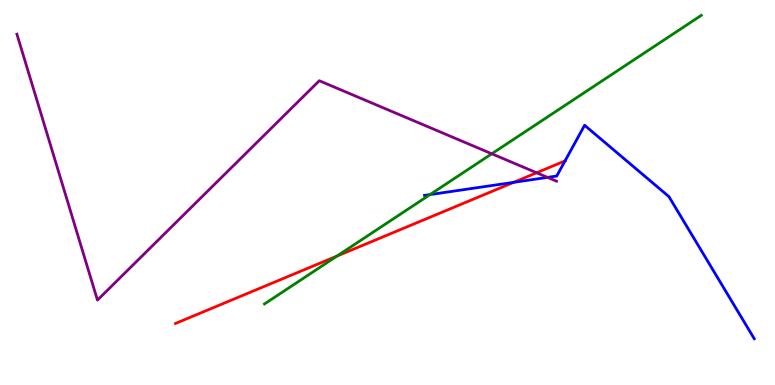[{'lines': ['blue', 'red'], 'intersections': [{'x': 6.63, 'y': 5.26}, {'x': 7.29, 'y': 5.82}]}, {'lines': ['green', 'red'], 'intersections': [{'x': 4.35, 'y': 3.35}]}, {'lines': ['purple', 'red'], 'intersections': [{'x': 6.92, 'y': 5.51}]}, {'lines': ['blue', 'green'], 'intersections': [{'x': 5.55, 'y': 4.95}]}, {'lines': ['blue', 'purple'], 'intersections': [{'x': 7.06, 'y': 5.39}]}, {'lines': ['green', 'purple'], 'intersections': [{'x': 6.35, 'y': 6.01}]}]